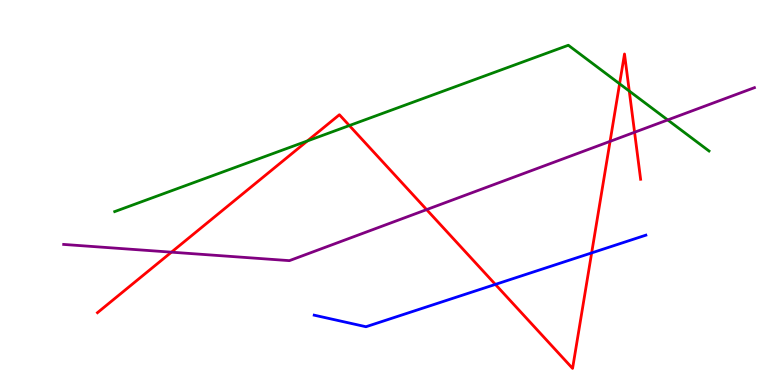[{'lines': ['blue', 'red'], 'intersections': [{'x': 6.39, 'y': 2.61}, {'x': 7.63, 'y': 3.43}]}, {'lines': ['green', 'red'], 'intersections': [{'x': 3.97, 'y': 6.34}, {'x': 4.51, 'y': 6.74}, {'x': 7.99, 'y': 7.82}, {'x': 8.12, 'y': 7.63}]}, {'lines': ['purple', 'red'], 'intersections': [{'x': 2.21, 'y': 3.45}, {'x': 5.5, 'y': 4.56}, {'x': 7.87, 'y': 6.33}, {'x': 8.19, 'y': 6.56}]}, {'lines': ['blue', 'green'], 'intersections': []}, {'lines': ['blue', 'purple'], 'intersections': []}, {'lines': ['green', 'purple'], 'intersections': [{'x': 8.62, 'y': 6.88}]}]